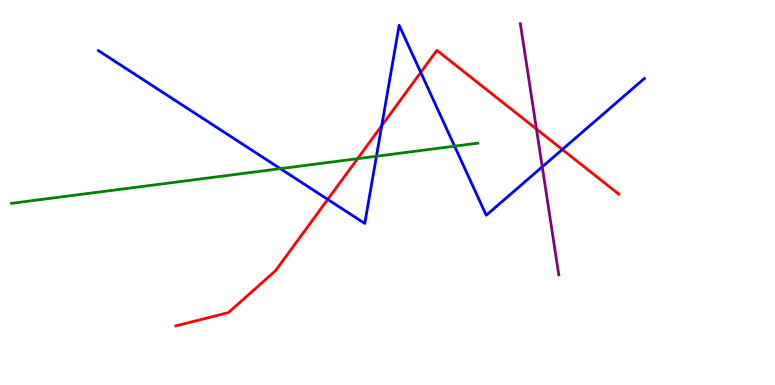[{'lines': ['blue', 'red'], 'intersections': [{'x': 4.23, 'y': 4.82}, {'x': 4.93, 'y': 6.74}, {'x': 5.43, 'y': 8.12}, {'x': 7.26, 'y': 6.12}]}, {'lines': ['green', 'red'], 'intersections': [{'x': 4.61, 'y': 5.88}]}, {'lines': ['purple', 'red'], 'intersections': [{'x': 6.92, 'y': 6.65}]}, {'lines': ['blue', 'green'], 'intersections': [{'x': 3.62, 'y': 5.62}, {'x': 4.86, 'y': 5.94}, {'x': 5.87, 'y': 6.2}]}, {'lines': ['blue', 'purple'], 'intersections': [{'x': 7.0, 'y': 5.67}]}, {'lines': ['green', 'purple'], 'intersections': []}]